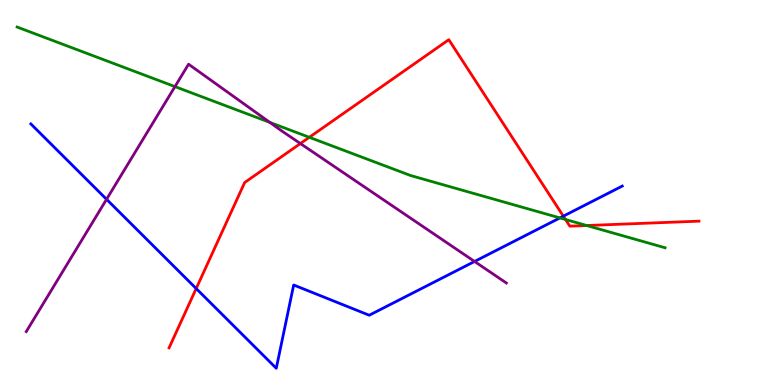[{'lines': ['blue', 'red'], 'intersections': [{'x': 2.53, 'y': 2.51}, {'x': 7.27, 'y': 4.39}]}, {'lines': ['green', 'red'], 'intersections': [{'x': 3.99, 'y': 6.43}, {'x': 7.3, 'y': 4.3}, {'x': 7.57, 'y': 4.14}]}, {'lines': ['purple', 'red'], 'intersections': [{'x': 3.88, 'y': 6.27}]}, {'lines': ['blue', 'green'], 'intersections': [{'x': 7.22, 'y': 4.34}]}, {'lines': ['blue', 'purple'], 'intersections': [{'x': 1.37, 'y': 4.82}, {'x': 6.12, 'y': 3.21}]}, {'lines': ['green', 'purple'], 'intersections': [{'x': 2.26, 'y': 7.75}, {'x': 3.48, 'y': 6.82}]}]